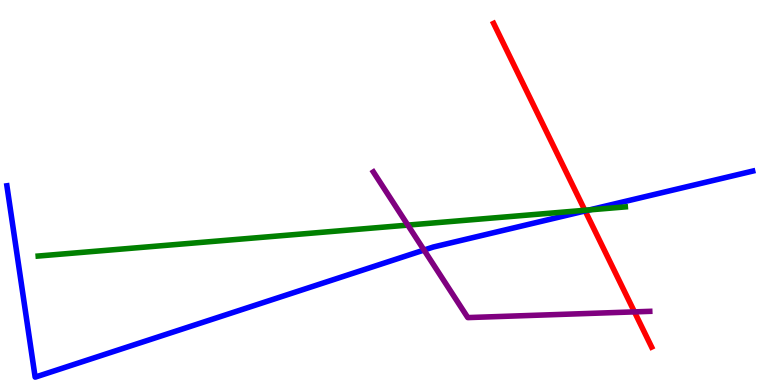[{'lines': ['blue', 'red'], 'intersections': [{'x': 7.55, 'y': 4.52}]}, {'lines': ['green', 'red'], 'intersections': [{'x': 7.55, 'y': 4.54}]}, {'lines': ['purple', 'red'], 'intersections': [{'x': 8.19, 'y': 1.9}]}, {'lines': ['blue', 'green'], 'intersections': [{'x': 7.61, 'y': 4.55}]}, {'lines': ['blue', 'purple'], 'intersections': [{'x': 5.47, 'y': 3.5}]}, {'lines': ['green', 'purple'], 'intersections': [{'x': 5.26, 'y': 4.15}]}]